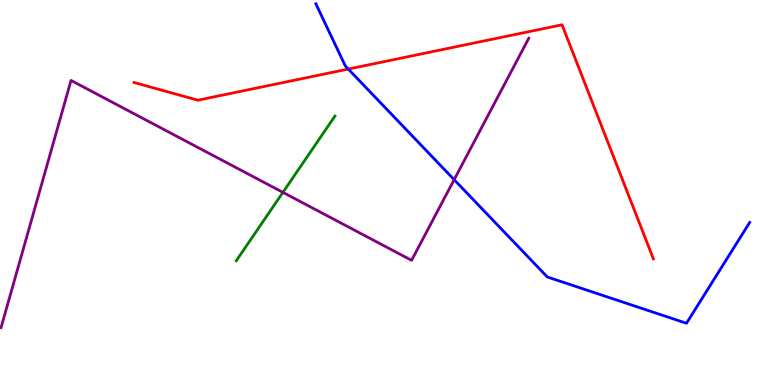[{'lines': ['blue', 'red'], 'intersections': [{'x': 4.49, 'y': 8.21}]}, {'lines': ['green', 'red'], 'intersections': []}, {'lines': ['purple', 'red'], 'intersections': []}, {'lines': ['blue', 'green'], 'intersections': []}, {'lines': ['blue', 'purple'], 'intersections': [{'x': 5.86, 'y': 5.33}]}, {'lines': ['green', 'purple'], 'intersections': [{'x': 3.65, 'y': 5.0}]}]